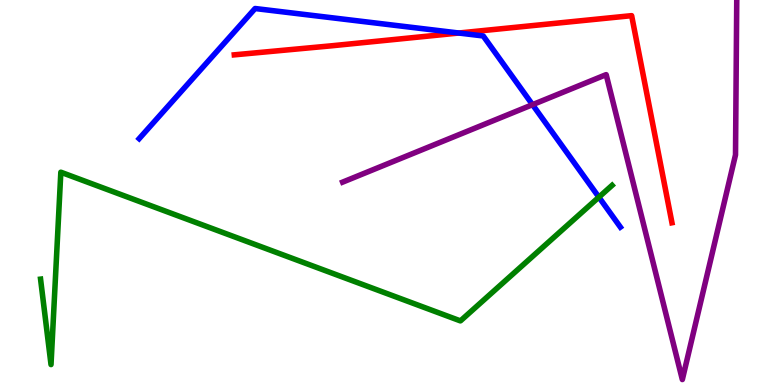[{'lines': ['blue', 'red'], 'intersections': [{'x': 5.92, 'y': 9.14}]}, {'lines': ['green', 'red'], 'intersections': []}, {'lines': ['purple', 'red'], 'intersections': []}, {'lines': ['blue', 'green'], 'intersections': [{'x': 7.73, 'y': 4.88}]}, {'lines': ['blue', 'purple'], 'intersections': [{'x': 6.87, 'y': 7.28}]}, {'lines': ['green', 'purple'], 'intersections': []}]